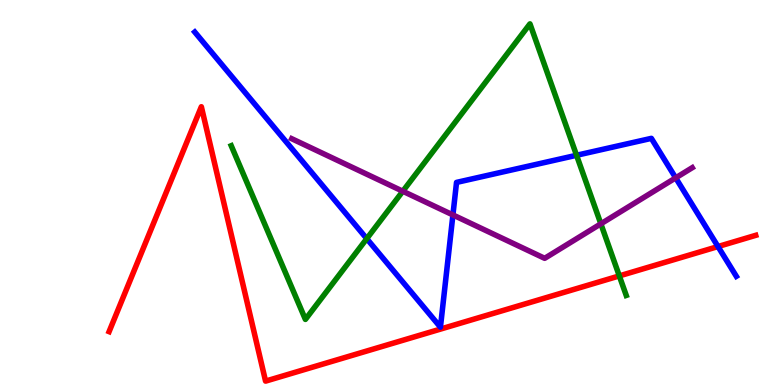[{'lines': ['blue', 'red'], 'intersections': [{'x': 9.26, 'y': 3.6}]}, {'lines': ['green', 'red'], 'intersections': [{'x': 7.99, 'y': 2.83}]}, {'lines': ['purple', 'red'], 'intersections': []}, {'lines': ['blue', 'green'], 'intersections': [{'x': 4.73, 'y': 3.8}, {'x': 7.44, 'y': 5.97}]}, {'lines': ['blue', 'purple'], 'intersections': [{'x': 5.84, 'y': 4.42}, {'x': 8.72, 'y': 5.38}]}, {'lines': ['green', 'purple'], 'intersections': [{'x': 5.2, 'y': 5.03}, {'x': 7.75, 'y': 4.19}]}]